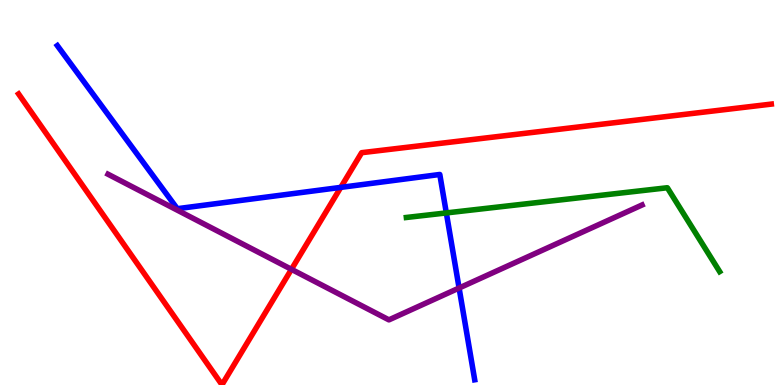[{'lines': ['blue', 'red'], 'intersections': [{'x': 4.4, 'y': 5.13}]}, {'lines': ['green', 'red'], 'intersections': []}, {'lines': ['purple', 'red'], 'intersections': [{'x': 3.76, 'y': 3.0}]}, {'lines': ['blue', 'green'], 'intersections': [{'x': 5.76, 'y': 4.47}]}, {'lines': ['blue', 'purple'], 'intersections': [{'x': 5.92, 'y': 2.52}]}, {'lines': ['green', 'purple'], 'intersections': []}]